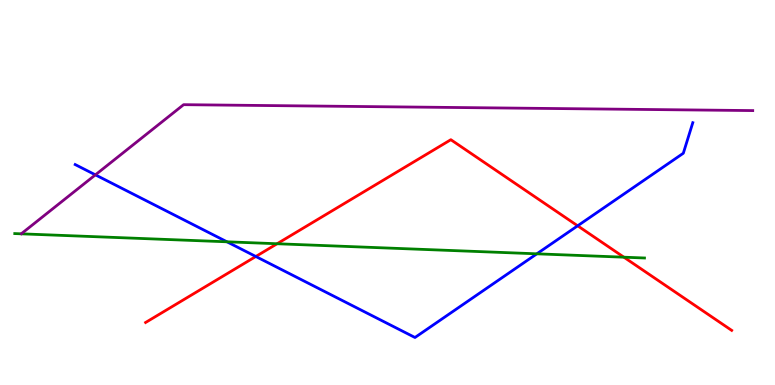[{'lines': ['blue', 'red'], 'intersections': [{'x': 3.3, 'y': 3.34}, {'x': 7.45, 'y': 4.14}]}, {'lines': ['green', 'red'], 'intersections': [{'x': 3.58, 'y': 3.67}, {'x': 8.05, 'y': 3.32}]}, {'lines': ['purple', 'red'], 'intersections': []}, {'lines': ['blue', 'green'], 'intersections': [{'x': 2.93, 'y': 3.72}, {'x': 6.93, 'y': 3.41}]}, {'lines': ['blue', 'purple'], 'intersections': [{'x': 1.23, 'y': 5.46}]}, {'lines': ['green', 'purple'], 'intersections': []}]